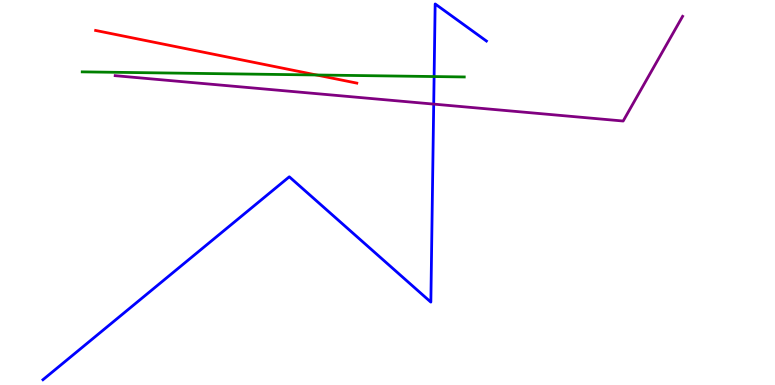[{'lines': ['blue', 'red'], 'intersections': []}, {'lines': ['green', 'red'], 'intersections': [{'x': 4.08, 'y': 8.05}]}, {'lines': ['purple', 'red'], 'intersections': []}, {'lines': ['blue', 'green'], 'intersections': [{'x': 5.6, 'y': 8.01}]}, {'lines': ['blue', 'purple'], 'intersections': [{'x': 5.6, 'y': 7.3}]}, {'lines': ['green', 'purple'], 'intersections': []}]